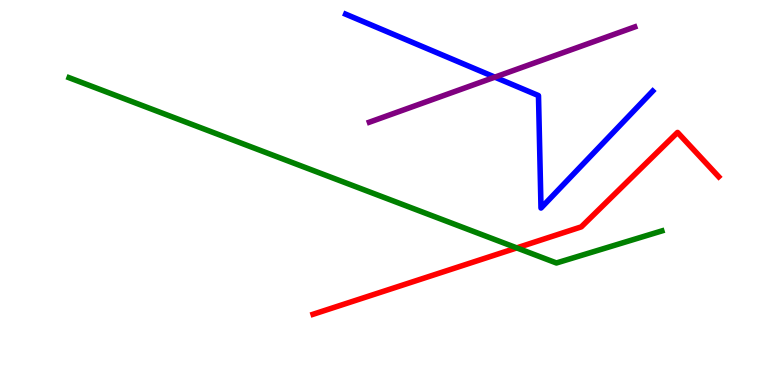[{'lines': ['blue', 'red'], 'intersections': []}, {'lines': ['green', 'red'], 'intersections': [{'x': 6.67, 'y': 3.56}]}, {'lines': ['purple', 'red'], 'intersections': []}, {'lines': ['blue', 'green'], 'intersections': []}, {'lines': ['blue', 'purple'], 'intersections': [{'x': 6.39, 'y': 8.0}]}, {'lines': ['green', 'purple'], 'intersections': []}]